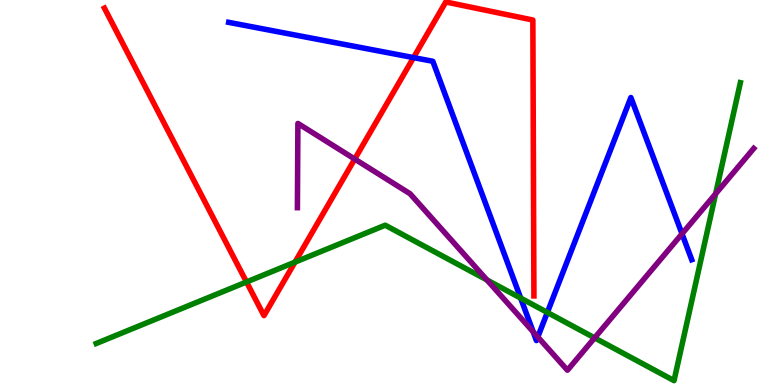[{'lines': ['blue', 'red'], 'intersections': [{'x': 5.34, 'y': 8.5}]}, {'lines': ['green', 'red'], 'intersections': [{'x': 3.18, 'y': 2.68}, {'x': 3.81, 'y': 3.19}]}, {'lines': ['purple', 'red'], 'intersections': [{'x': 4.58, 'y': 5.87}]}, {'lines': ['blue', 'green'], 'intersections': [{'x': 6.72, 'y': 2.26}, {'x': 7.06, 'y': 1.88}]}, {'lines': ['blue', 'purple'], 'intersections': [{'x': 6.88, 'y': 1.38}, {'x': 6.94, 'y': 1.25}, {'x': 8.8, 'y': 3.93}]}, {'lines': ['green', 'purple'], 'intersections': [{'x': 6.28, 'y': 2.73}, {'x': 7.67, 'y': 1.22}, {'x': 9.23, 'y': 4.97}]}]